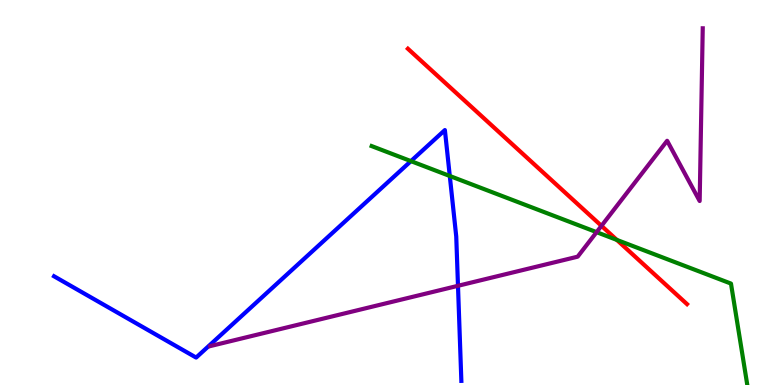[{'lines': ['blue', 'red'], 'intersections': []}, {'lines': ['green', 'red'], 'intersections': [{'x': 7.96, 'y': 3.77}]}, {'lines': ['purple', 'red'], 'intersections': [{'x': 7.76, 'y': 4.13}]}, {'lines': ['blue', 'green'], 'intersections': [{'x': 5.3, 'y': 5.82}, {'x': 5.8, 'y': 5.43}]}, {'lines': ['blue', 'purple'], 'intersections': [{'x': 5.91, 'y': 2.58}]}, {'lines': ['green', 'purple'], 'intersections': [{'x': 7.7, 'y': 3.97}]}]